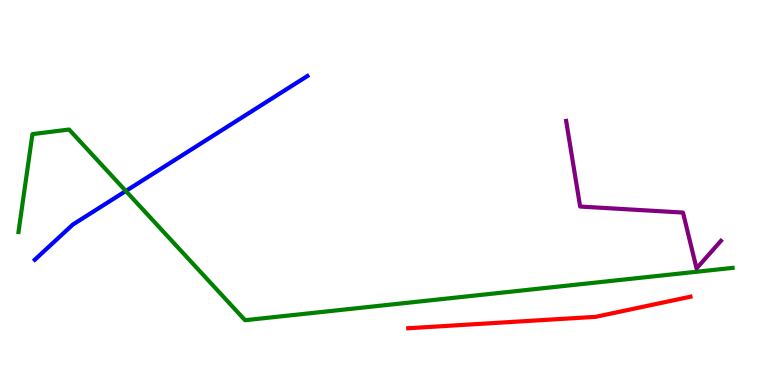[{'lines': ['blue', 'red'], 'intersections': []}, {'lines': ['green', 'red'], 'intersections': []}, {'lines': ['purple', 'red'], 'intersections': []}, {'lines': ['blue', 'green'], 'intersections': [{'x': 1.62, 'y': 5.04}]}, {'lines': ['blue', 'purple'], 'intersections': []}, {'lines': ['green', 'purple'], 'intersections': []}]